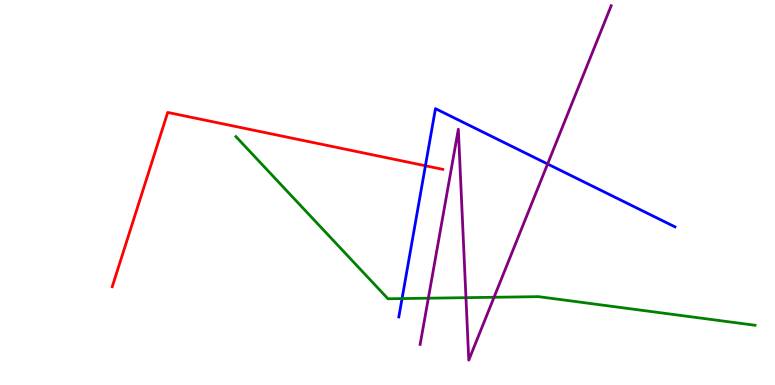[{'lines': ['blue', 'red'], 'intersections': [{'x': 5.49, 'y': 5.69}]}, {'lines': ['green', 'red'], 'intersections': []}, {'lines': ['purple', 'red'], 'intersections': []}, {'lines': ['blue', 'green'], 'intersections': [{'x': 5.19, 'y': 2.24}]}, {'lines': ['blue', 'purple'], 'intersections': [{'x': 7.07, 'y': 5.74}]}, {'lines': ['green', 'purple'], 'intersections': [{'x': 5.53, 'y': 2.25}, {'x': 6.01, 'y': 2.27}, {'x': 6.37, 'y': 2.28}]}]